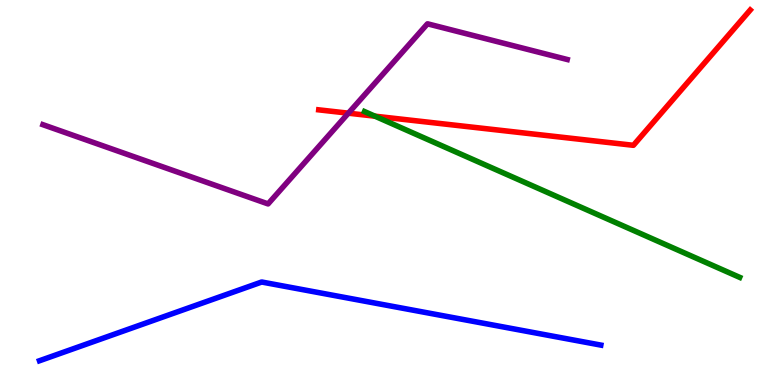[{'lines': ['blue', 'red'], 'intersections': []}, {'lines': ['green', 'red'], 'intersections': [{'x': 4.84, 'y': 6.98}]}, {'lines': ['purple', 'red'], 'intersections': [{'x': 4.5, 'y': 7.06}]}, {'lines': ['blue', 'green'], 'intersections': []}, {'lines': ['blue', 'purple'], 'intersections': []}, {'lines': ['green', 'purple'], 'intersections': []}]